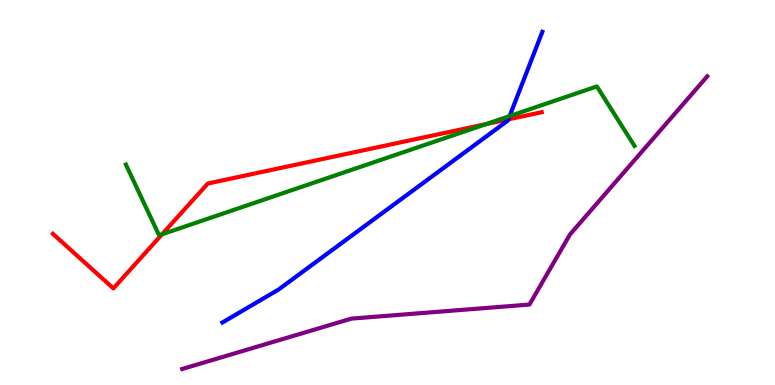[{'lines': ['blue', 'red'], 'intersections': [{'x': 6.56, 'y': 6.9}]}, {'lines': ['green', 'red'], 'intersections': [{'x': 2.09, 'y': 3.91}, {'x': 6.27, 'y': 6.78}]}, {'lines': ['purple', 'red'], 'intersections': []}, {'lines': ['blue', 'green'], 'intersections': [{'x': 6.58, 'y': 6.98}]}, {'lines': ['blue', 'purple'], 'intersections': []}, {'lines': ['green', 'purple'], 'intersections': []}]